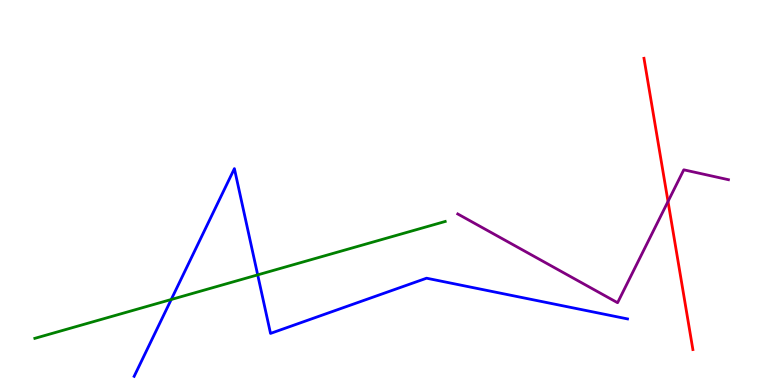[{'lines': ['blue', 'red'], 'intersections': []}, {'lines': ['green', 'red'], 'intersections': []}, {'lines': ['purple', 'red'], 'intersections': [{'x': 8.62, 'y': 4.77}]}, {'lines': ['blue', 'green'], 'intersections': [{'x': 2.21, 'y': 2.22}, {'x': 3.33, 'y': 2.86}]}, {'lines': ['blue', 'purple'], 'intersections': []}, {'lines': ['green', 'purple'], 'intersections': []}]